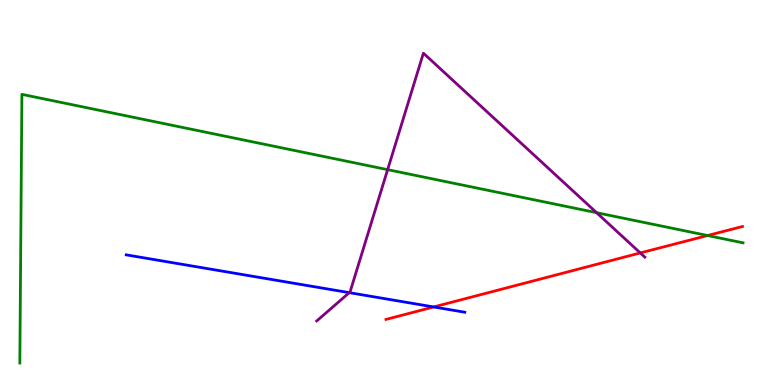[{'lines': ['blue', 'red'], 'intersections': [{'x': 5.6, 'y': 2.03}]}, {'lines': ['green', 'red'], 'intersections': [{'x': 9.13, 'y': 3.88}]}, {'lines': ['purple', 'red'], 'intersections': [{'x': 8.26, 'y': 3.43}]}, {'lines': ['blue', 'green'], 'intersections': []}, {'lines': ['blue', 'purple'], 'intersections': [{'x': 4.51, 'y': 2.4}]}, {'lines': ['green', 'purple'], 'intersections': [{'x': 5.0, 'y': 5.59}, {'x': 7.7, 'y': 4.48}]}]